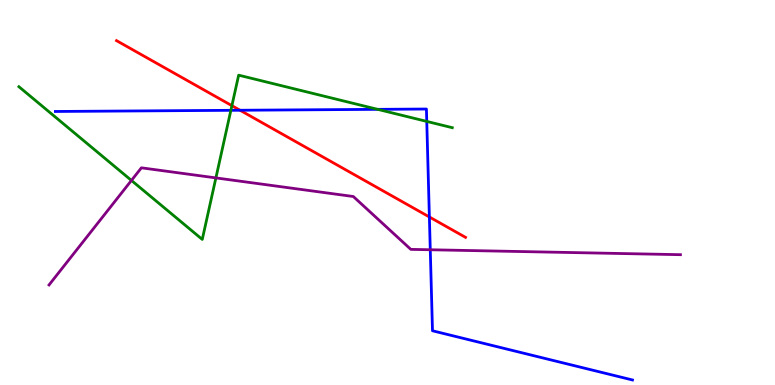[{'lines': ['blue', 'red'], 'intersections': [{'x': 3.1, 'y': 7.14}, {'x': 5.54, 'y': 4.36}]}, {'lines': ['green', 'red'], 'intersections': [{'x': 2.99, 'y': 7.26}]}, {'lines': ['purple', 'red'], 'intersections': []}, {'lines': ['blue', 'green'], 'intersections': [{'x': 2.98, 'y': 7.13}, {'x': 4.87, 'y': 7.16}, {'x': 5.51, 'y': 6.85}]}, {'lines': ['blue', 'purple'], 'intersections': [{'x': 5.55, 'y': 3.51}]}, {'lines': ['green', 'purple'], 'intersections': [{'x': 1.7, 'y': 5.31}, {'x': 2.79, 'y': 5.38}]}]